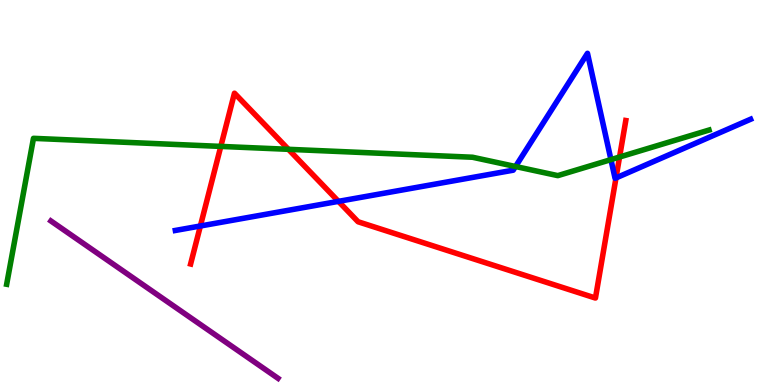[{'lines': ['blue', 'red'], 'intersections': [{'x': 2.59, 'y': 4.13}, {'x': 4.37, 'y': 4.77}, {'x': 7.95, 'y': 5.38}]}, {'lines': ['green', 'red'], 'intersections': [{'x': 2.85, 'y': 6.2}, {'x': 3.72, 'y': 6.12}, {'x': 7.99, 'y': 5.92}]}, {'lines': ['purple', 'red'], 'intersections': []}, {'lines': ['blue', 'green'], 'intersections': [{'x': 6.65, 'y': 5.67}, {'x': 7.88, 'y': 5.85}]}, {'lines': ['blue', 'purple'], 'intersections': []}, {'lines': ['green', 'purple'], 'intersections': []}]